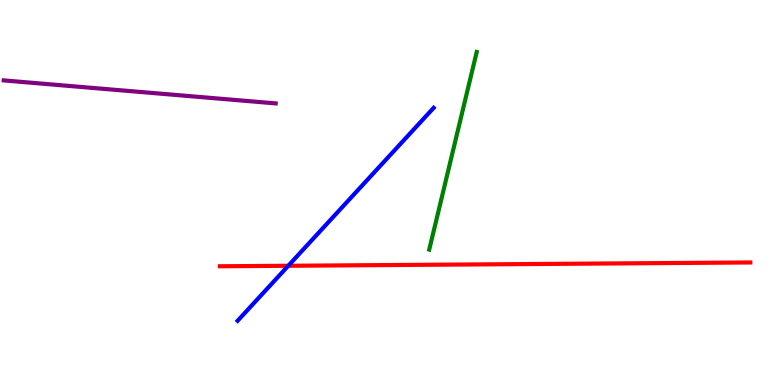[{'lines': ['blue', 'red'], 'intersections': [{'x': 3.72, 'y': 3.1}]}, {'lines': ['green', 'red'], 'intersections': []}, {'lines': ['purple', 'red'], 'intersections': []}, {'lines': ['blue', 'green'], 'intersections': []}, {'lines': ['blue', 'purple'], 'intersections': []}, {'lines': ['green', 'purple'], 'intersections': []}]